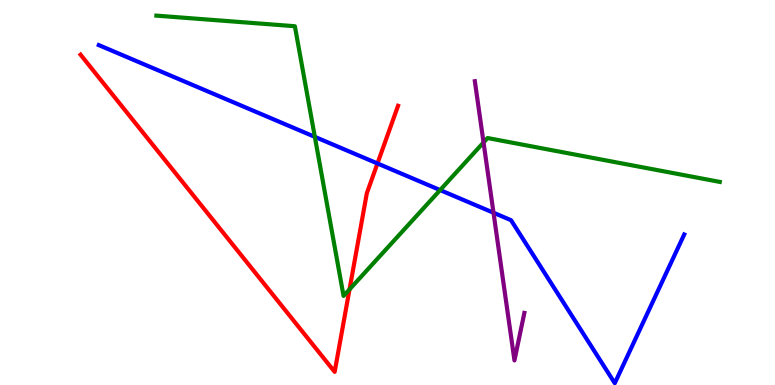[{'lines': ['blue', 'red'], 'intersections': [{'x': 4.87, 'y': 5.75}]}, {'lines': ['green', 'red'], 'intersections': [{'x': 4.51, 'y': 2.48}]}, {'lines': ['purple', 'red'], 'intersections': []}, {'lines': ['blue', 'green'], 'intersections': [{'x': 4.06, 'y': 6.45}, {'x': 5.68, 'y': 5.06}]}, {'lines': ['blue', 'purple'], 'intersections': [{'x': 6.37, 'y': 4.47}]}, {'lines': ['green', 'purple'], 'intersections': [{'x': 6.24, 'y': 6.3}]}]